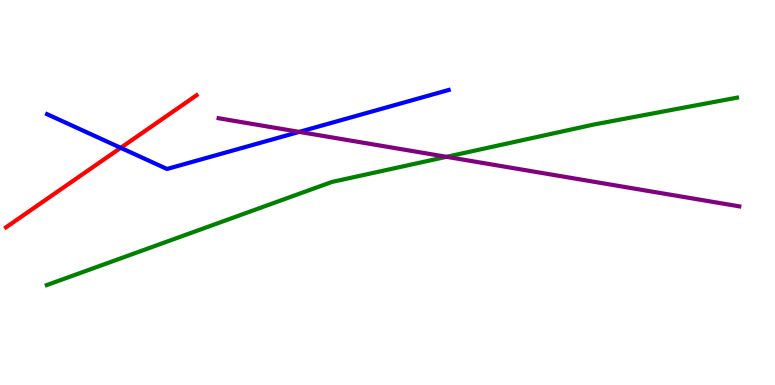[{'lines': ['blue', 'red'], 'intersections': [{'x': 1.56, 'y': 6.16}]}, {'lines': ['green', 'red'], 'intersections': []}, {'lines': ['purple', 'red'], 'intersections': []}, {'lines': ['blue', 'green'], 'intersections': []}, {'lines': ['blue', 'purple'], 'intersections': [{'x': 3.86, 'y': 6.57}]}, {'lines': ['green', 'purple'], 'intersections': [{'x': 5.76, 'y': 5.93}]}]